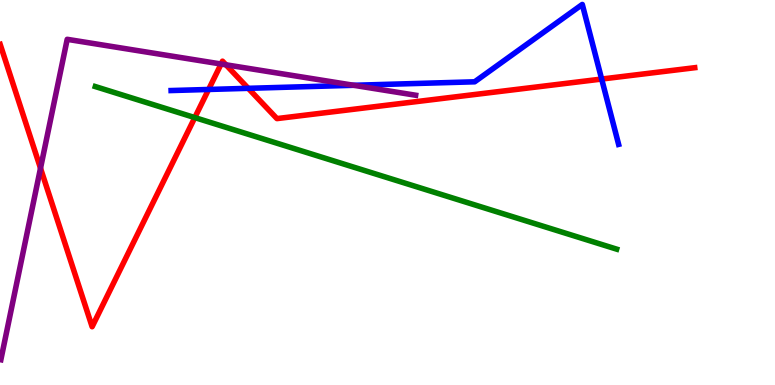[{'lines': ['blue', 'red'], 'intersections': [{'x': 2.69, 'y': 7.68}, {'x': 3.2, 'y': 7.71}, {'x': 7.76, 'y': 7.95}]}, {'lines': ['green', 'red'], 'intersections': [{'x': 2.51, 'y': 6.95}]}, {'lines': ['purple', 'red'], 'intersections': [{'x': 0.523, 'y': 5.63}, {'x': 2.85, 'y': 8.34}, {'x': 2.92, 'y': 8.32}]}, {'lines': ['blue', 'green'], 'intersections': []}, {'lines': ['blue', 'purple'], 'intersections': [{'x': 4.56, 'y': 7.78}]}, {'lines': ['green', 'purple'], 'intersections': []}]